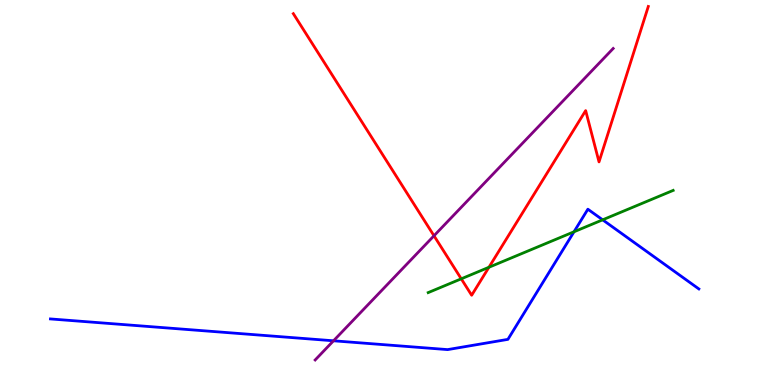[{'lines': ['blue', 'red'], 'intersections': []}, {'lines': ['green', 'red'], 'intersections': [{'x': 5.95, 'y': 2.76}, {'x': 6.31, 'y': 3.06}]}, {'lines': ['purple', 'red'], 'intersections': [{'x': 5.6, 'y': 3.88}]}, {'lines': ['blue', 'green'], 'intersections': [{'x': 7.41, 'y': 3.98}, {'x': 7.78, 'y': 4.29}]}, {'lines': ['blue', 'purple'], 'intersections': [{'x': 4.3, 'y': 1.15}]}, {'lines': ['green', 'purple'], 'intersections': []}]